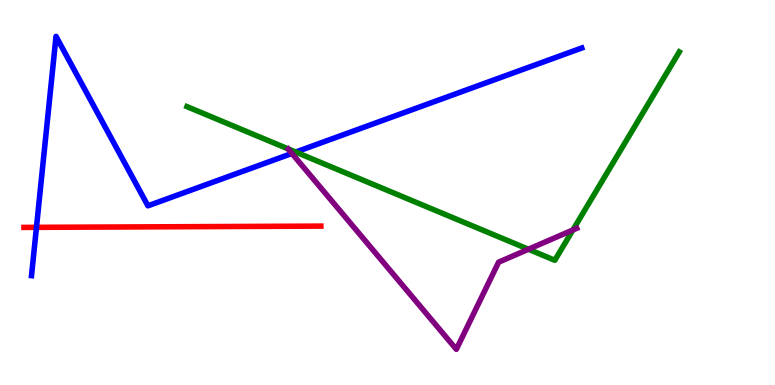[{'lines': ['blue', 'red'], 'intersections': [{'x': 0.47, 'y': 4.1}]}, {'lines': ['green', 'red'], 'intersections': []}, {'lines': ['purple', 'red'], 'intersections': []}, {'lines': ['blue', 'green'], 'intersections': [{'x': 3.82, 'y': 6.05}]}, {'lines': ['blue', 'purple'], 'intersections': [{'x': 3.77, 'y': 6.01}]}, {'lines': ['green', 'purple'], 'intersections': [{'x': 6.82, 'y': 3.53}, {'x': 7.39, 'y': 4.03}]}]